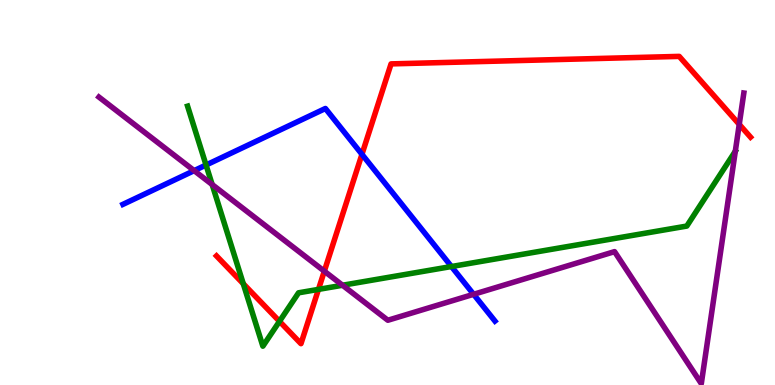[{'lines': ['blue', 'red'], 'intersections': [{'x': 4.67, 'y': 5.99}]}, {'lines': ['green', 'red'], 'intersections': [{'x': 3.14, 'y': 2.63}, {'x': 3.61, 'y': 1.65}, {'x': 4.11, 'y': 2.48}]}, {'lines': ['purple', 'red'], 'intersections': [{'x': 4.18, 'y': 2.96}, {'x': 9.54, 'y': 6.77}]}, {'lines': ['blue', 'green'], 'intersections': [{'x': 2.66, 'y': 5.71}, {'x': 5.83, 'y': 3.08}]}, {'lines': ['blue', 'purple'], 'intersections': [{'x': 2.51, 'y': 5.57}, {'x': 6.11, 'y': 2.36}]}, {'lines': ['green', 'purple'], 'intersections': [{'x': 2.74, 'y': 5.21}, {'x': 4.42, 'y': 2.59}, {'x': 9.49, 'y': 6.07}]}]